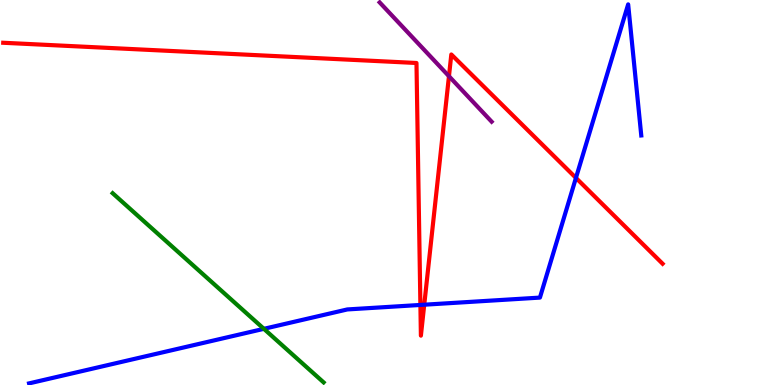[{'lines': ['blue', 'red'], 'intersections': [{'x': 5.42, 'y': 2.08}, {'x': 5.47, 'y': 2.09}, {'x': 7.43, 'y': 5.38}]}, {'lines': ['green', 'red'], 'intersections': []}, {'lines': ['purple', 'red'], 'intersections': [{'x': 5.79, 'y': 8.02}]}, {'lines': ['blue', 'green'], 'intersections': [{'x': 3.41, 'y': 1.46}]}, {'lines': ['blue', 'purple'], 'intersections': []}, {'lines': ['green', 'purple'], 'intersections': []}]